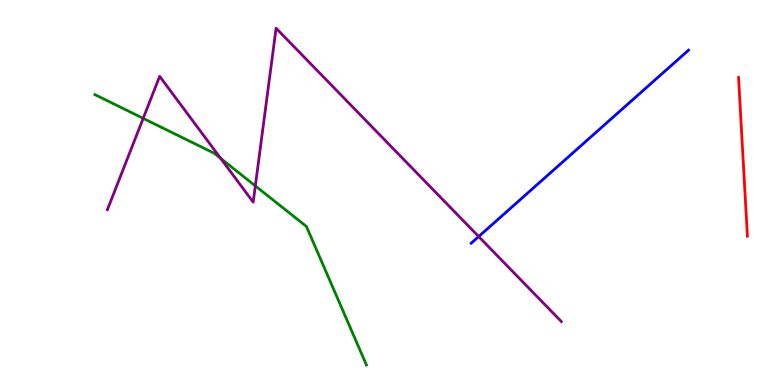[{'lines': ['blue', 'red'], 'intersections': []}, {'lines': ['green', 'red'], 'intersections': []}, {'lines': ['purple', 'red'], 'intersections': []}, {'lines': ['blue', 'green'], 'intersections': []}, {'lines': ['blue', 'purple'], 'intersections': [{'x': 6.18, 'y': 3.86}]}, {'lines': ['green', 'purple'], 'intersections': [{'x': 1.85, 'y': 6.93}, {'x': 2.85, 'y': 5.89}, {'x': 3.29, 'y': 5.17}]}]